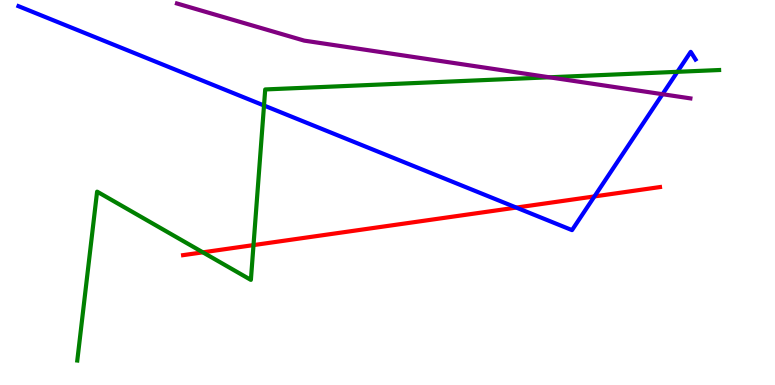[{'lines': ['blue', 'red'], 'intersections': [{'x': 6.66, 'y': 4.61}, {'x': 7.67, 'y': 4.9}]}, {'lines': ['green', 'red'], 'intersections': [{'x': 2.62, 'y': 3.45}, {'x': 3.27, 'y': 3.63}]}, {'lines': ['purple', 'red'], 'intersections': []}, {'lines': ['blue', 'green'], 'intersections': [{'x': 3.41, 'y': 7.26}, {'x': 8.74, 'y': 8.13}]}, {'lines': ['blue', 'purple'], 'intersections': [{'x': 8.55, 'y': 7.55}]}, {'lines': ['green', 'purple'], 'intersections': [{'x': 7.09, 'y': 7.99}]}]